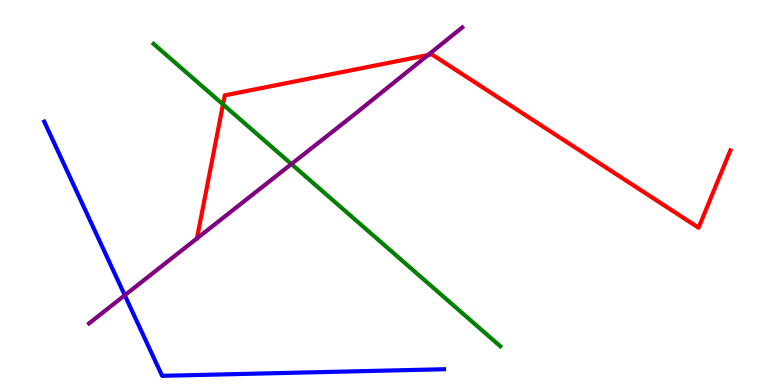[{'lines': ['blue', 'red'], 'intersections': []}, {'lines': ['green', 'red'], 'intersections': [{'x': 2.88, 'y': 7.29}]}, {'lines': ['purple', 'red'], 'intersections': [{'x': 5.52, 'y': 8.57}]}, {'lines': ['blue', 'green'], 'intersections': []}, {'lines': ['blue', 'purple'], 'intersections': [{'x': 1.61, 'y': 2.33}]}, {'lines': ['green', 'purple'], 'intersections': [{'x': 3.76, 'y': 5.74}]}]